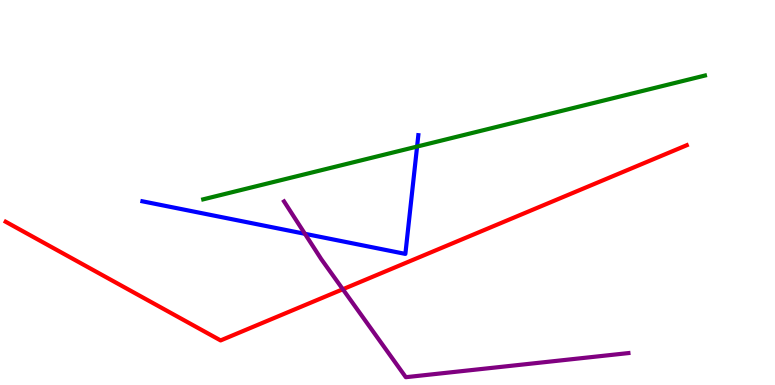[{'lines': ['blue', 'red'], 'intersections': []}, {'lines': ['green', 'red'], 'intersections': []}, {'lines': ['purple', 'red'], 'intersections': [{'x': 4.42, 'y': 2.49}]}, {'lines': ['blue', 'green'], 'intersections': [{'x': 5.38, 'y': 6.19}]}, {'lines': ['blue', 'purple'], 'intersections': [{'x': 3.93, 'y': 3.93}]}, {'lines': ['green', 'purple'], 'intersections': []}]